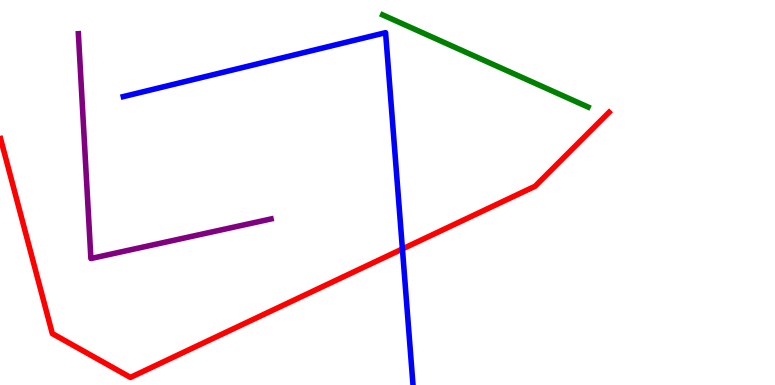[{'lines': ['blue', 'red'], 'intersections': [{'x': 5.19, 'y': 3.53}]}, {'lines': ['green', 'red'], 'intersections': []}, {'lines': ['purple', 'red'], 'intersections': []}, {'lines': ['blue', 'green'], 'intersections': []}, {'lines': ['blue', 'purple'], 'intersections': []}, {'lines': ['green', 'purple'], 'intersections': []}]